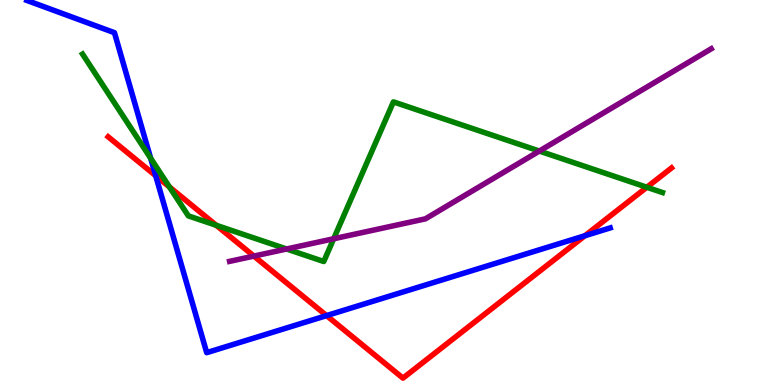[{'lines': ['blue', 'red'], 'intersections': [{'x': 2.01, 'y': 5.44}, {'x': 4.21, 'y': 1.8}, {'x': 7.55, 'y': 3.88}]}, {'lines': ['green', 'red'], 'intersections': [{'x': 2.19, 'y': 5.14}, {'x': 2.79, 'y': 4.15}, {'x': 8.35, 'y': 5.14}]}, {'lines': ['purple', 'red'], 'intersections': [{'x': 3.28, 'y': 3.35}]}, {'lines': ['blue', 'green'], 'intersections': [{'x': 1.94, 'y': 5.89}]}, {'lines': ['blue', 'purple'], 'intersections': []}, {'lines': ['green', 'purple'], 'intersections': [{'x': 3.7, 'y': 3.53}, {'x': 4.31, 'y': 3.8}, {'x': 6.96, 'y': 6.08}]}]